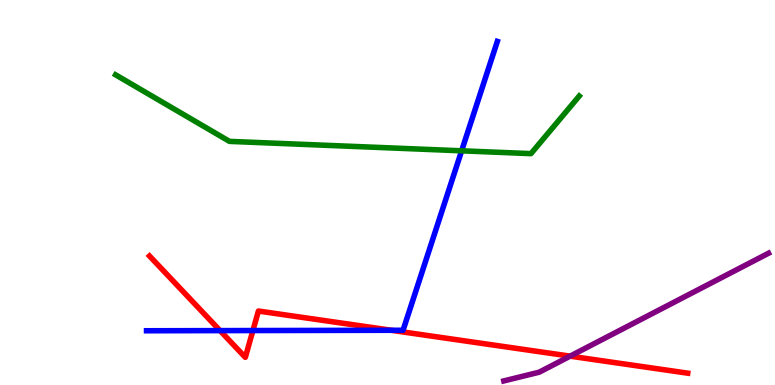[{'lines': ['blue', 'red'], 'intersections': [{'x': 2.84, 'y': 1.41}, {'x': 3.26, 'y': 1.41}, {'x': 5.05, 'y': 1.42}]}, {'lines': ['green', 'red'], 'intersections': []}, {'lines': ['purple', 'red'], 'intersections': [{'x': 7.36, 'y': 0.749}]}, {'lines': ['blue', 'green'], 'intersections': [{'x': 5.96, 'y': 6.08}]}, {'lines': ['blue', 'purple'], 'intersections': []}, {'lines': ['green', 'purple'], 'intersections': []}]